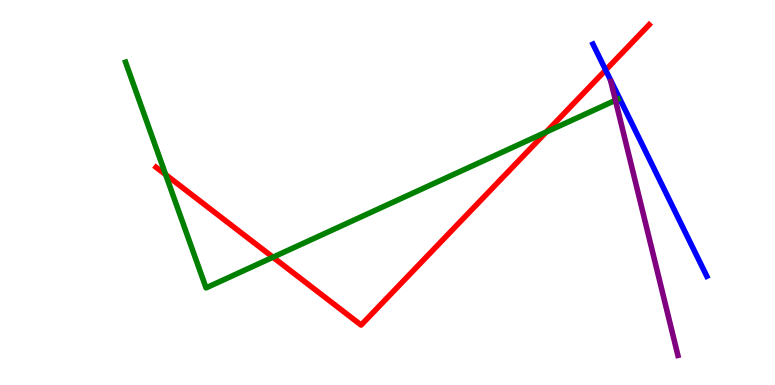[{'lines': ['blue', 'red'], 'intersections': [{'x': 7.82, 'y': 8.18}]}, {'lines': ['green', 'red'], 'intersections': [{'x': 2.14, 'y': 5.46}, {'x': 3.52, 'y': 3.32}, {'x': 7.05, 'y': 6.57}]}, {'lines': ['purple', 'red'], 'intersections': []}, {'lines': ['blue', 'green'], 'intersections': []}, {'lines': ['blue', 'purple'], 'intersections': []}, {'lines': ['green', 'purple'], 'intersections': [{'x': 7.94, 'y': 7.39}]}]